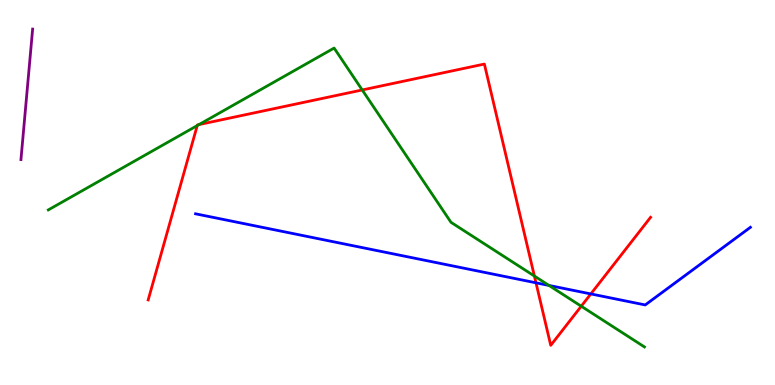[{'lines': ['blue', 'red'], 'intersections': [{'x': 6.92, 'y': 2.65}, {'x': 7.62, 'y': 2.37}]}, {'lines': ['green', 'red'], 'intersections': [{'x': 2.55, 'y': 6.74}, {'x': 2.57, 'y': 6.76}, {'x': 4.67, 'y': 7.66}, {'x': 6.9, 'y': 2.83}, {'x': 7.5, 'y': 2.05}]}, {'lines': ['purple', 'red'], 'intersections': []}, {'lines': ['blue', 'green'], 'intersections': [{'x': 7.08, 'y': 2.59}]}, {'lines': ['blue', 'purple'], 'intersections': []}, {'lines': ['green', 'purple'], 'intersections': []}]